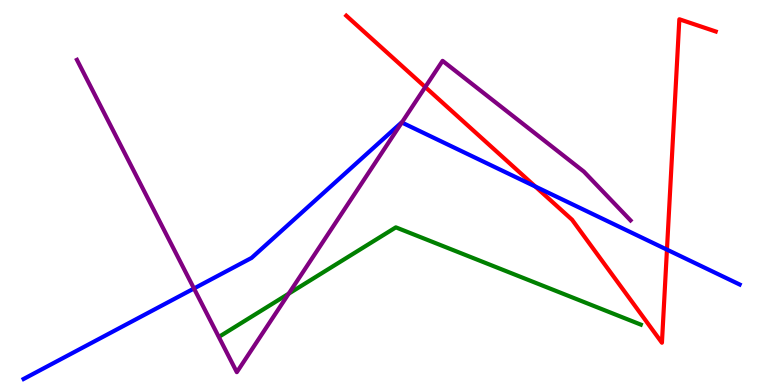[{'lines': ['blue', 'red'], 'intersections': [{'x': 6.91, 'y': 5.16}, {'x': 8.61, 'y': 3.52}]}, {'lines': ['green', 'red'], 'intersections': []}, {'lines': ['purple', 'red'], 'intersections': [{'x': 5.49, 'y': 7.74}]}, {'lines': ['blue', 'green'], 'intersections': []}, {'lines': ['blue', 'purple'], 'intersections': [{'x': 2.5, 'y': 2.51}, {'x': 5.18, 'y': 6.82}]}, {'lines': ['green', 'purple'], 'intersections': [{'x': 3.73, 'y': 2.37}]}]